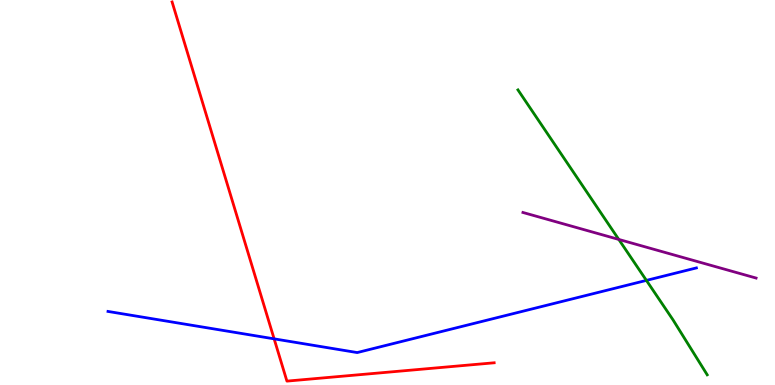[{'lines': ['blue', 'red'], 'intersections': [{'x': 3.54, 'y': 1.2}]}, {'lines': ['green', 'red'], 'intersections': []}, {'lines': ['purple', 'red'], 'intersections': []}, {'lines': ['blue', 'green'], 'intersections': [{'x': 8.34, 'y': 2.72}]}, {'lines': ['blue', 'purple'], 'intersections': []}, {'lines': ['green', 'purple'], 'intersections': [{'x': 7.98, 'y': 3.78}]}]